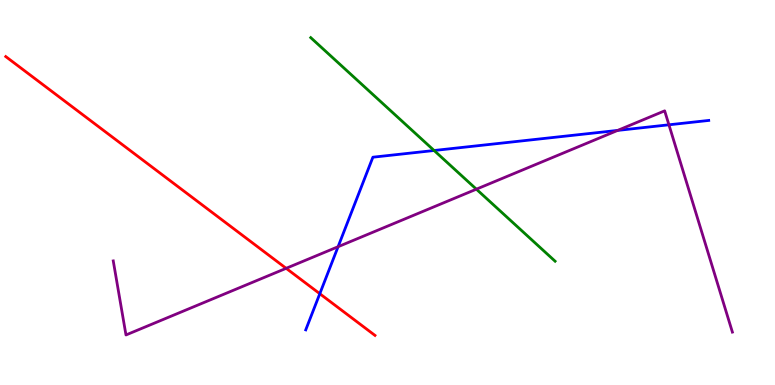[{'lines': ['blue', 'red'], 'intersections': [{'x': 4.13, 'y': 2.37}]}, {'lines': ['green', 'red'], 'intersections': []}, {'lines': ['purple', 'red'], 'intersections': [{'x': 3.69, 'y': 3.03}]}, {'lines': ['blue', 'green'], 'intersections': [{'x': 5.6, 'y': 6.09}]}, {'lines': ['blue', 'purple'], 'intersections': [{'x': 4.36, 'y': 3.59}, {'x': 7.97, 'y': 6.61}, {'x': 8.63, 'y': 6.76}]}, {'lines': ['green', 'purple'], 'intersections': [{'x': 6.15, 'y': 5.09}]}]